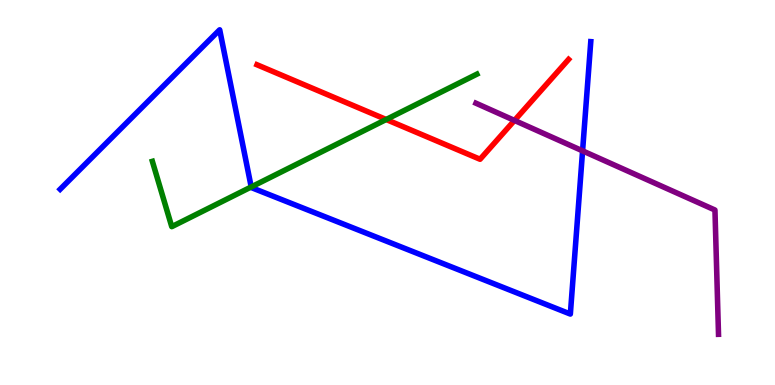[{'lines': ['blue', 'red'], 'intersections': []}, {'lines': ['green', 'red'], 'intersections': [{'x': 4.98, 'y': 6.9}]}, {'lines': ['purple', 'red'], 'intersections': [{'x': 6.64, 'y': 6.87}]}, {'lines': ['blue', 'green'], 'intersections': [{'x': 3.24, 'y': 5.14}]}, {'lines': ['blue', 'purple'], 'intersections': [{'x': 7.52, 'y': 6.08}]}, {'lines': ['green', 'purple'], 'intersections': []}]